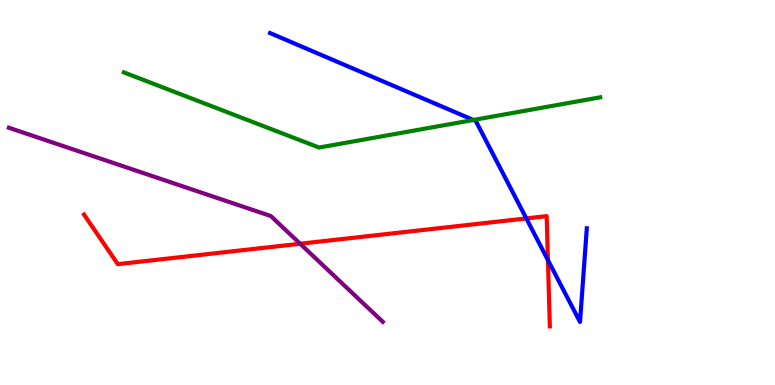[{'lines': ['blue', 'red'], 'intersections': [{'x': 6.79, 'y': 4.33}, {'x': 7.07, 'y': 3.24}]}, {'lines': ['green', 'red'], 'intersections': []}, {'lines': ['purple', 'red'], 'intersections': [{'x': 3.87, 'y': 3.67}]}, {'lines': ['blue', 'green'], 'intersections': [{'x': 6.11, 'y': 6.88}]}, {'lines': ['blue', 'purple'], 'intersections': []}, {'lines': ['green', 'purple'], 'intersections': []}]